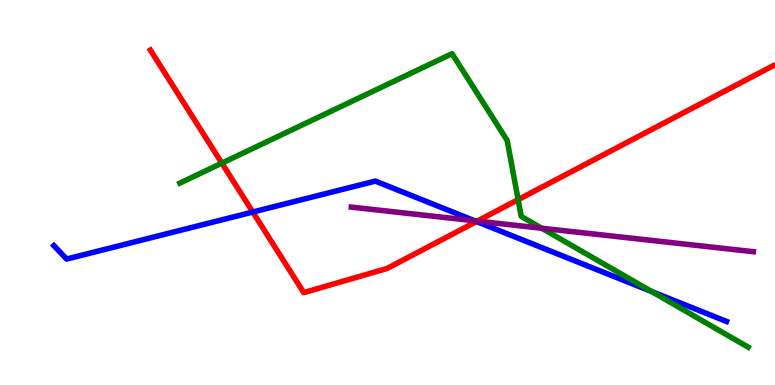[{'lines': ['blue', 'red'], 'intersections': [{'x': 3.26, 'y': 4.49}, {'x': 6.15, 'y': 4.25}]}, {'lines': ['green', 'red'], 'intersections': [{'x': 2.86, 'y': 5.76}, {'x': 6.69, 'y': 4.81}]}, {'lines': ['purple', 'red'], 'intersections': [{'x': 6.16, 'y': 4.26}]}, {'lines': ['blue', 'green'], 'intersections': [{'x': 8.41, 'y': 2.43}]}, {'lines': ['blue', 'purple'], 'intersections': [{'x': 6.13, 'y': 4.26}]}, {'lines': ['green', 'purple'], 'intersections': [{'x': 6.99, 'y': 4.07}]}]